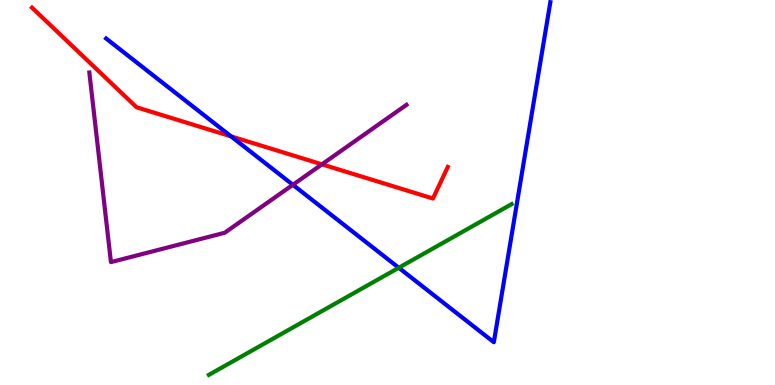[{'lines': ['blue', 'red'], 'intersections': [{'x': 2.98, 'y': 6.46}]}, {'lines': ['green', 'red'], 'intersections': []}, {'lines': ['purple', 'red'], 'intersections': [{'x': 4.15, 'y': 5.73}]}, {'lines': ['blue', 'green'], 'intersections': [{'x': 5.15, 'y': 3.05}]}, {'lines': ['blue', 'purple'], 'intersections': [{'x': 3.78, 'y': 5.2}]}, {'lines': ['green', 'purple'], 'intersections': []}]